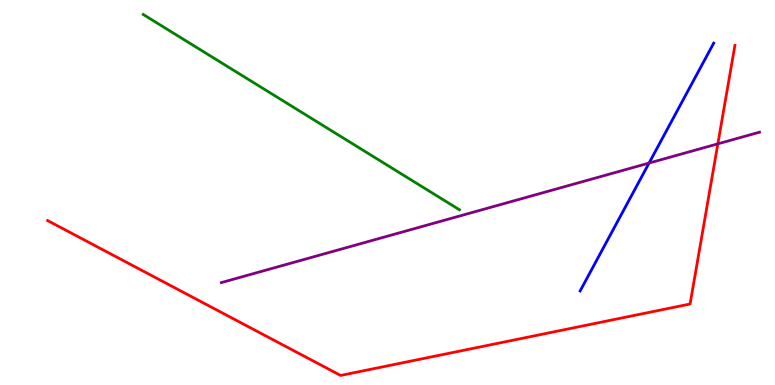[{'lines': ['blue', 'red'], 'intersections': []}, {'lines': ['green', 'red'], 'intersections': []}, {'lines': ['purple', 'red'], 'intersections': [{'x': 9.26, 'y': 6.26}]}, {'lines': ['blue', 'green'], 'intersections': []}, {'lines': ['blue', 'purple'], 'intersections': [{'x': 8.37, 'y': 5.76}]}, {'lines': ['green', 'purple'], 'intersections': []}]